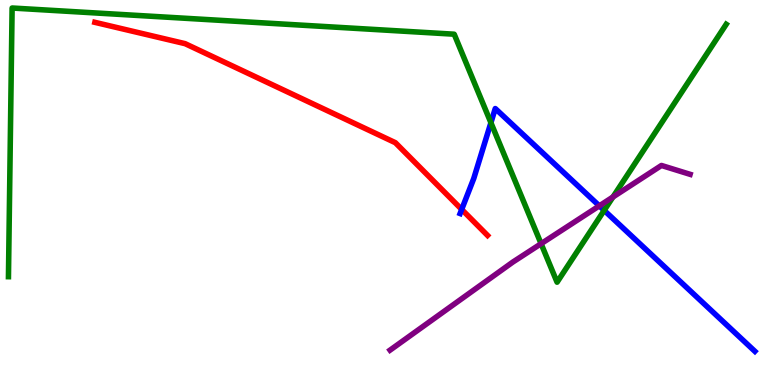[{'lines': ['blue', 'red'], 'intersections': [{'x': 5.96, 'y': 4.56}]}, {'lines': ['green', 'red'], 'intersections': []}, {'lines': ['purple', 'red'], 'intersections': []}, {'lines': ['blue', 'green'], 'intersections': [{'x': 6.33, 'y': 6.81}, {'x': 7.8, 'y': 4.54}]}, {'lines': ['blue', 'purple'], 'intersections': [{'x': 7.73, 'y': 4.65}]}, {'lines': ['green', 'purple'], 'intersections': [{'x': 6.98, 'y': 3.67}, {'x': 7.91, 'y': 4.88}]}]